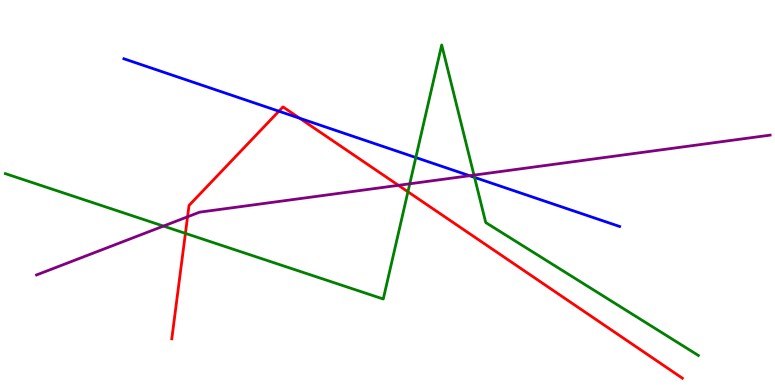[{'lines': ['blue', 'red'], 'intersections': [{'x': 3.6, 'y': 7.11}, {'x': 3.87, 'y': 6.93}]}, {'lines': ['green', 'red'], 'intersections': [{'x': 2.39, 'y': 3.94}, {'x': 5.26, 'y': 5.02}]}, {'lines': ['purple', 'red'], 'intersections': [{'x': 2.42, 'y': 4.37}, {'x': 5.14, 'y': 5.19}]}, {'lines': ['blue', 'green'], 'intersections': [{'x': 5.37, 'y': 5.91}, {'x': 6.12, 'y': 5.39}]}, {'lines': ['blue', 'purple'], 'intersections': [{'x': 6.06, 'y': 5.44}]}, {'lines': ['green', 'purple'], 'intersections': [{'x': 2.11, 'y': 4.13}, {'x': 5.29, 'y': 5.23}, {'x': 6.12, 'y': 5.45}]}]